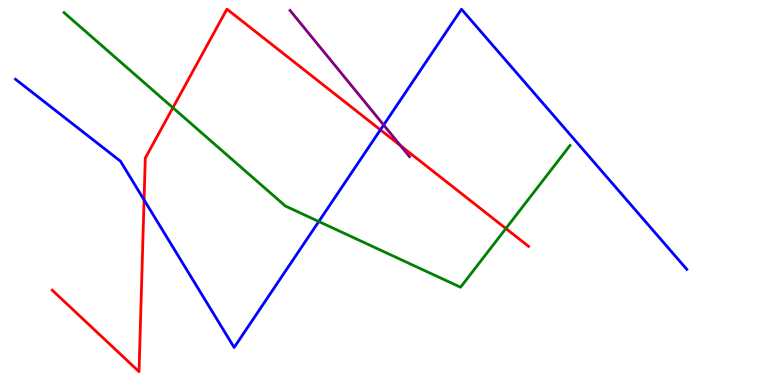[{'lines': ['blue', 'red'], 'intersections': [{'x': 1.86, 'y': 4.81}, {'x': 4.91, 'y': 6.63}]}, {'lines': ['green', 'red'], 'intersections': [{'x': 2.23, 'y': 7.2}, {'x': 6.53, 'y': 4.06}]}, {'lines': ['purple', 'red'], 'intersections': [{'x': 5.17, 'y': 6.21}]}, {'lines': ['blue', 'green'], 'intersections': [{'x': 4.11, 'y': 4.25}]}, {'lines': ['blue', 'purple'], 'intersections': [{'x': 4.95, 'y': 6.75}]}, {'lines': ['green', 'purple'], 'intersections': []}]